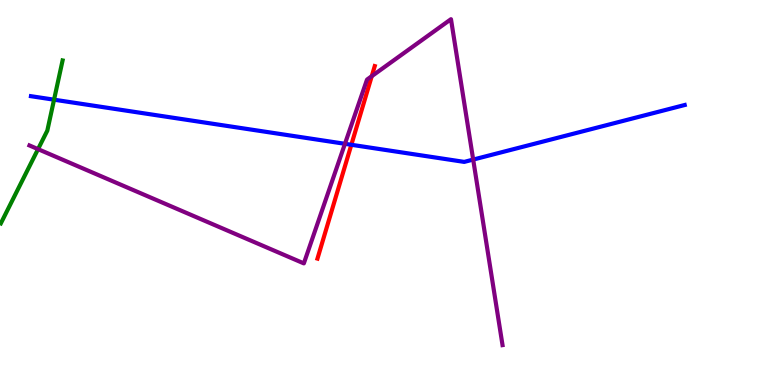[{'lines': ['blue', 'red'], 'intersections': [{'x': 4.53, 'y': 6.24}]}, {'lines': ['green', 'red'], 'intersections': []}, {'lines': ['purple', 'red'], 'intersections': [{'x': 4.8, 'y': 8.02}]}, {'lines': ['blue', 'green'], 'intersections': [{'x': 0.697, 'y': 7.41}]}, {'lines': ['blue', 'purple'], 'intersections': [{'x': 4.45, 'y': 6.26}, {'x': 6.11, 'y': 5.85}]}, {'lines': ['green', 'purple'], 'intersections': [{'x': 0.491, 'y': 6.13}]}]